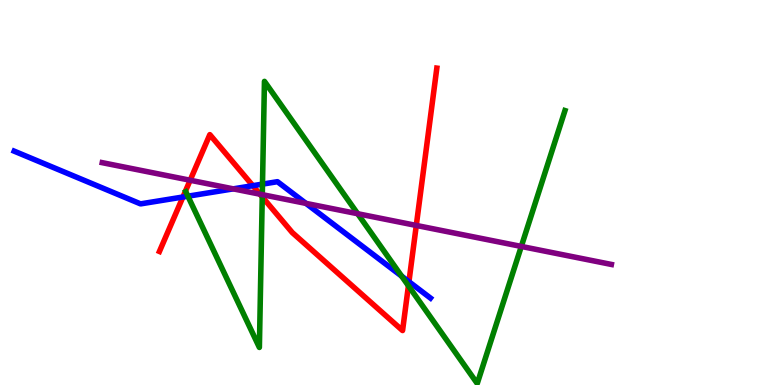[{'lines': ['blue', 'red'], 'intersections': [{'x': 2.36, 'y': 4.88}, {'x': 3.26, 'y': 5.18}, {'x': 5.28, 'y': 2.68}]}, {'lines': ['green', 'red'], 'intersections': [{'x': 3.38, 'y': 4.89}, {'x': 5.27, 'y': 2.58}]}, {'lines': ['purple', 'red'], 'intersections': [{'x': 2.45, 'y': 5.32}, {'x': 3.35, 'y': 4.96}, {'x': 5.37, 'y': 4.14}]}, {'lines': ['blue', 'green'], 'intersections': [{'x': 2.42, 'y': 4.9}, {'x': 3.39, 'y': 5.22}, {'x': 5.18, 'y': 2.83}]}, {'lines': ['blue', 'purple'], 'intersections': [{'x': 3.01, 'y': 5.09}, {'x': 3.95, 'y': 4.72}]}, {'lines': ['green', 'purple'], 'intersections': [{'x': 3.38, 'y': 4.94}, {'x': 4.62, 'y': 4.45}, {'x': 6.73, 'y': 3.6}]}]